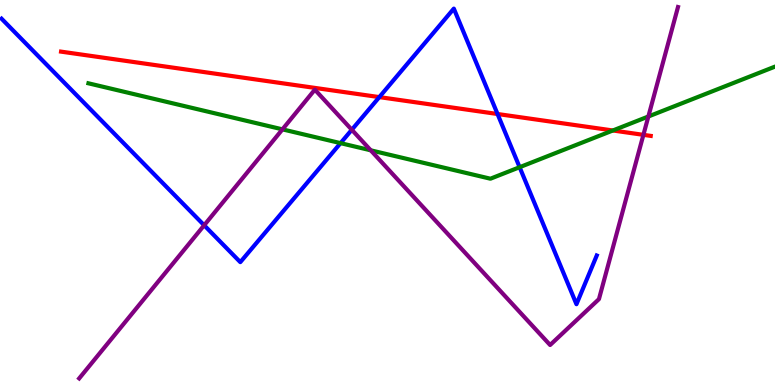[{'lines': ['blue', 'red'], 'intersections': [{'x': 4.89, 'y': 7.48}, {'x': 6.42, 'y': 7.04}]}, {'lines': ['green', 'red'], 'intersections': [{'x': 7.91, 'y': 6.61}]}, {'lines': ['purple', 'red'], 'intersections': [{'x': 8.3, 'y': 6.5}]}, {'lines': ['blue', 'green'], 'intersections': [{'x': 4.39, 'y': 6.28}, {'x': 6.7, 'y': 5.66}]}, {'lines': ['blue', 'purple'], 'intersections': [{'x': 2.63, 'y': 4.15}, {'x': 4.54, 'y': 6.63}]}, {'lines': ['green', 'purple'], 'intersections': [{'x': 3.64, 'y': 6.64}, {'x': 4.78, 'y': 6.1}, {'x': 8.37, 'y': 6.97}]}]